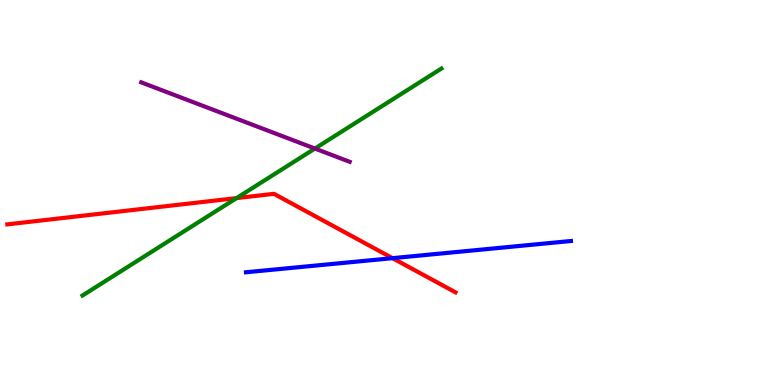[{'lines': ['blue', 'red'], 'intersections': [{'x': 5.06, 'y': 3.29}]}, {'lines': ['green', 'red'], 'intersections': [{'x': 3.05, 'y': 4.85}]}, {'lines': ['purple', 'red'], 'intersections': []}, {'lines': ['blue', 'green'], 'intersections': []}, {'lines': ['blue', 'purple'], 'intersections': []}, {'lines': ['green', 'purple'], 'intersections': [{'x': 4.06, 'y': 6.14}]}]